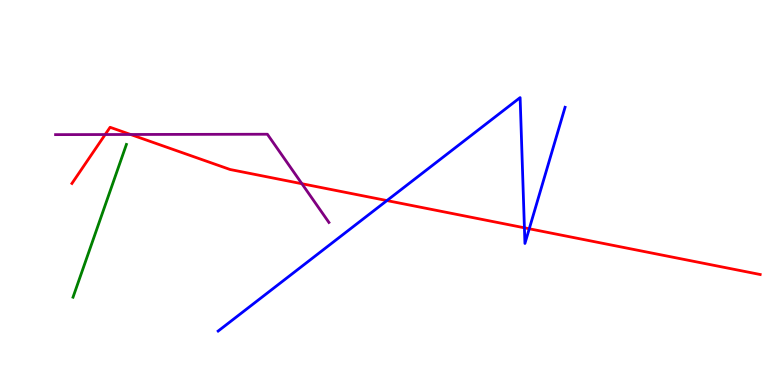[{'lines': ['blue', 'red'], 'intersections': [{'x': 4.99, 'y': 4.79}, {'x': 6.77, 'y': 4.08}, {'x': 6.83, 'y': 4.06}]}, {'lines': ['green', 'red'], 'intersections': []}, {'lines': ['purple', 'red'], 'intersections': [{'x': 1.36, 'y': 6.51}, {'x': 1.68, 'y': 6.51}, {'x': 3.9, 'y': 5.23}]}, {'lines': ['blue', 'green'], 'intersections': []}, {'lines': ['blue', 'purple'], 'intersections': []}, {'lines': ['green', 'purple'], 'intersections': []}]